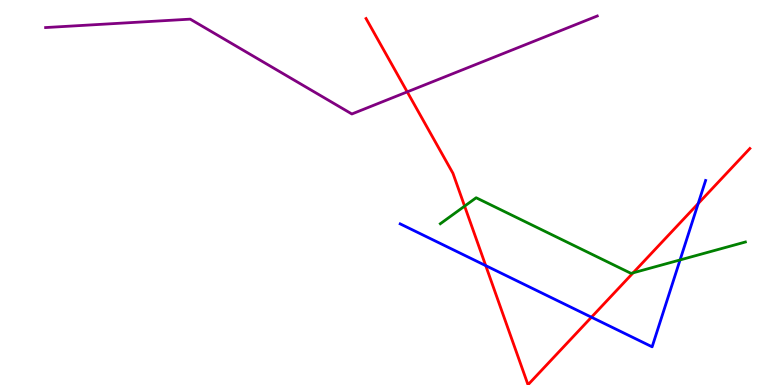[{'lines': ['blue', 'red'], 'intersections': [{'x': 6.27, 'y': 3.1}, {'x': 7.63, 'y': 1.76}, {'x': 9.01, 'y': 4.71}]}, {'lines': ['green', 'red'], 'intersections': [{'x': 5.99, 'y': 4.65}, {'x': 8.17, 'y': 2.91}]}, {'lines': ['purple', 'red'], 'intersections': [{'x': 5.25, 'y': 7.61}]}, {'lines': ['blue', 'green'], 'intersections': [{'x': 8.77, 'y': 3.25}]}, {'lines': ['blue', 'purple'], 'intersections': []}, {'lines': ['green', 'purple'], 'intersections': []}]